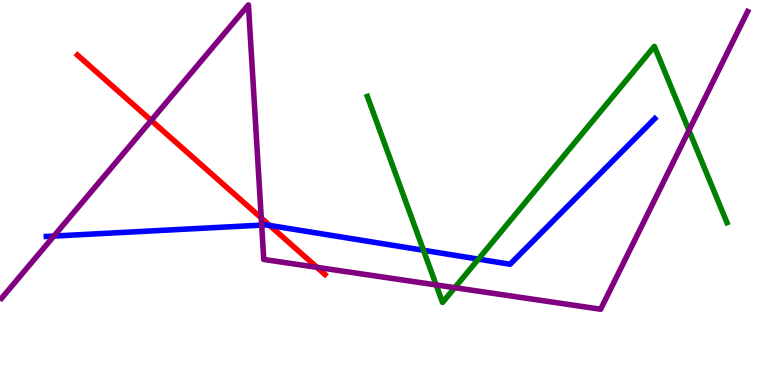[{'lines': ['blue', 'red'], 'intersections': [{'x': 3.48, 'y': 4.14}]}, {'lines': ['green', 'red'], 'intersections': []}, {'lines': ['purple', 'red'], 'intersections': [{'x': 1.95, 'y': 6.87}, {'x': 3.37, 'y': 4.34}, {'x': 4.09, 'y': 3.06}]}, {'lines': ['blue', 'green'], 'intersections': [{'x': 5.46, 'y': 3.5}, {'x': 6.17, 'y': 3.27}]}, {'lines': ['blue', 'purple'], 'intersections': [{'x': 0.695, 'y': 3.87}, {'x': 3.38, 'y': 4.15}]}, {'lines': ['green', 'purple'], 'intersections': [{'x': 5.63, 'y': 2.6}, {'x': 5.87, 'y': 2.53}, {'x': 8.89, 'y': 6.61}]}]